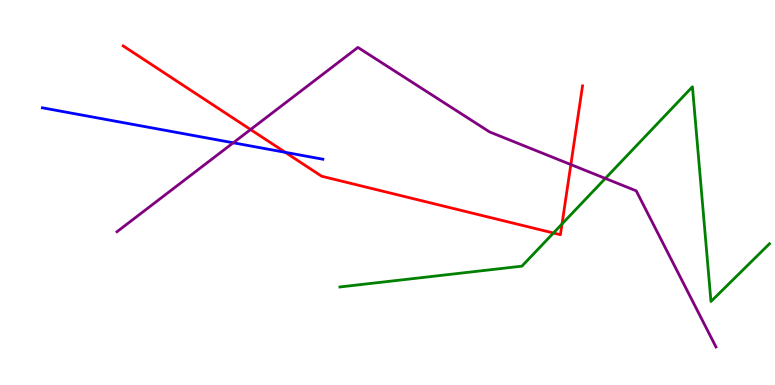[{'lines': ['blue', 'red'], 'intersections': [{'x': 3.68, 'y': 6.04}]}, {'lines': ['green', 'red'], 'intersections': [{'x': 7.14, 'y': 3.95}, {'x': 7.25, 'y': 4.18}]}, {'lines': ['purple', 'red'], 'intersections': [{'x': 3.23, 'y': 6.64}, {'x': 7.37, 'y': 5.73}]}, {'lines': ['blue', 'green'], 'intersections': []}, {'lines': ['blue', 'purple'], 'intersections': [{'x': 3.01, 'y': 6.29}]}, {'lines': ['green', 'purple'], 'intersections': [{'x': 7.81, 'y': 5.37}]}]